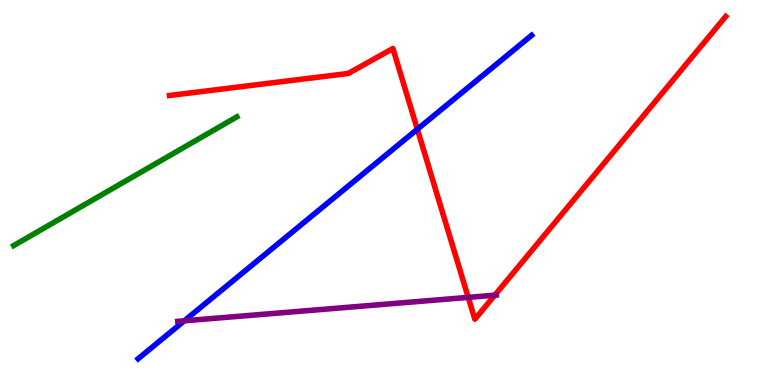[{'lines': ['blue', 'red'], 'intersections': [{'x': 5.39, 'y': 6.64}]}, {'lines': ['green', 'red'], 'intersections': []}, {'lines': ['purple', 'red'], 'intersections': [{'x': 6.04, 'y': 2.28}, {'x': 6.38, 'y': 2.33}]}, {'lines': ['blue', 'green'], 'intersections': []}, {'lines': ['blue', 'purple'], 'intersections': [{'x': 2.38, 'y': 1.67}]}, {'lines': ['green', 'purple'], 'intersections': []}]